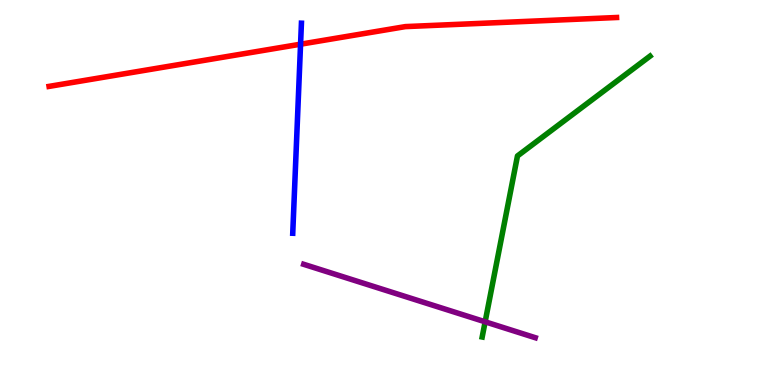[{'lines': ['blue', 'red'], 'intersections': [{'x': 3.88, 'y': 8.85}]}, {'lines': ['green', 'red'], 'intersections': []}, {'lines': ['purple', 'red'], 'intersections': []}, {'lines': ['blue', 'green'], 'intersections': []}, {'lines': ['blue', 'purple'], 'intersections': []}, {'lines': ['green', 'purple'], 'intersections': [{'x': 6.26, 'y': 1.64}]}]